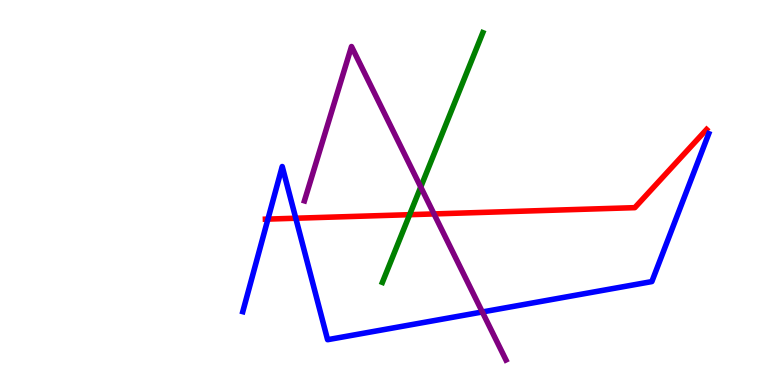[{'lines': ['blue', 'red'], 'intersections': [{'x': 3.46, 'y': 4.31}, {'x': 3.82, 'y': 4.33}]}, {'lines': ['green', 'red'], 'intersections': [{'x': 5.29, 'y': 4.42}]}, {'lines': ['purple', 'red'], 'intersections': [{'x': 5.6, 'y': 4.44}]}, {'lines': ['blue', 'green'], 'intersections': []}, {'lines': ['blue', 'purple'], 'intersections': [{'x': 6.22, 'y': 1.9}]}, {'lines': ['green', 'purple'], 'intersections': [{'x': 5.43, 'y': 5.14}]}]